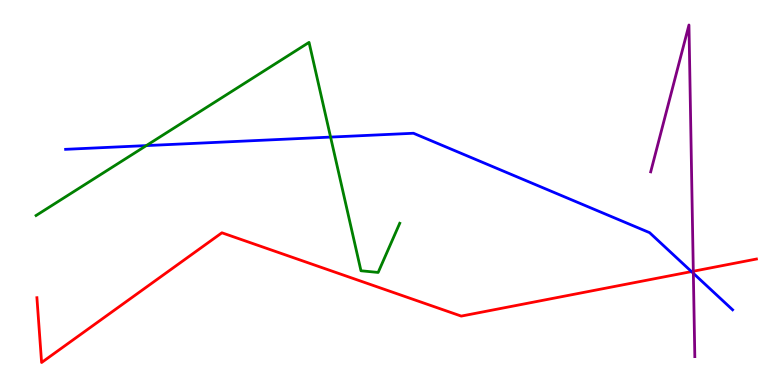[{'lines': ['blue', 'red'], 'intersections': [{'x': 8.92, 'y': 2.95}]}, {'lines': ['green', 'red'], 'intersections': []}, {'lines': ['purple', 'red'], 'intersections': [{'x': 8.95, 'y': 2.95}]}, {'lines': ['blue', 'green'], 'intersections': [{'x': 1.89, 'y': 6.22}, {'x': 4.27, 'y': 6.44}]}, {'lines': ['blue', 'purple'], 'intersections': [{'x': 8.95, 'y': 2.9}]}, {'lines': ['green', 'purple'], 'intersections': []}]